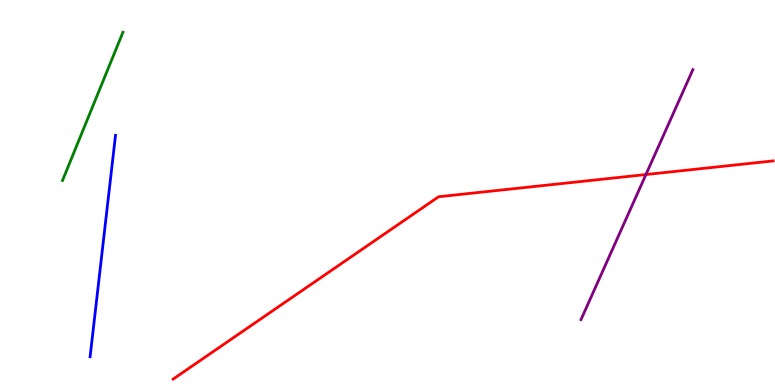[{'lines': ['blue', 'red'], 'intersections': []}, {'lines': ['green', 'red'], 'intersections': []}, {'lines': ['purple', 'red'], 'intersections': [{'x': 8.33, 'y': 5.47}]}, {'lines': ['blue', 'green'], 'intersections': []}, {'lines': ['blue', 'purple'], 'intersections': []}, {'lines': ['green', 'purple'], 'intersections': []}]